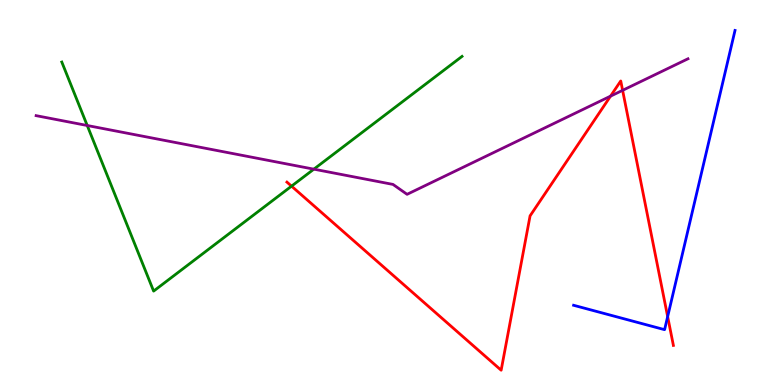[{'lines': ['blue', 'red'], 'intersections': [{'x': 8.61, 'y': 1.78}]}, {'lines': ['green', 'red'], 'intersections': [{'x': 3.76, 'y': 5.17}]}, {'lines': ['purple', 'red'], 'intersections': [{'x': 7.88, 'y': 7.5}, {'x': 8.03, 'y': 7.65}]}, {'lines': ['blue', 'green'], 'intersections': []}, {'lines': ['blue', 'purple'], 'intersections': []}, {'lines': ['green', 'purple'], 'intersections': [{'x': 1.13, 'y': 6.74}, {'x': 4.05, 'y': 5.61}]}]